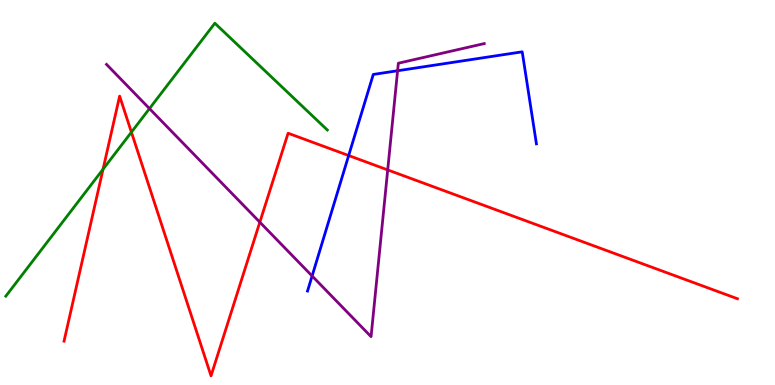[{'lines': ['blue', 'red'], 'intersections': [{'x': 4.5, 'y': 5.96}]}, {'lines': ['green', 'red'], 'intersections': [{'x': 1.33, 'y': 5.6}, {'x': 1.7, 'y': 6.57}]}, {'lines': ['purple', 'red'], 'intersections': [{'x': 3.35, 'y': 4.23}, {'x': 5.0, 'y': 5.59}]}, {'lines': ['blue', 'green'], 'intersections': []}, {'lines': ['blue', 'purple'], 'intersections': [{'x': 4.03, 'y': 2.83}, {'x': 5.13, 'y': 8.16}]}, {'lines': ['green', 'purple'], 'intersections': [{'x': 1.93, 'y': 7.18}]}]